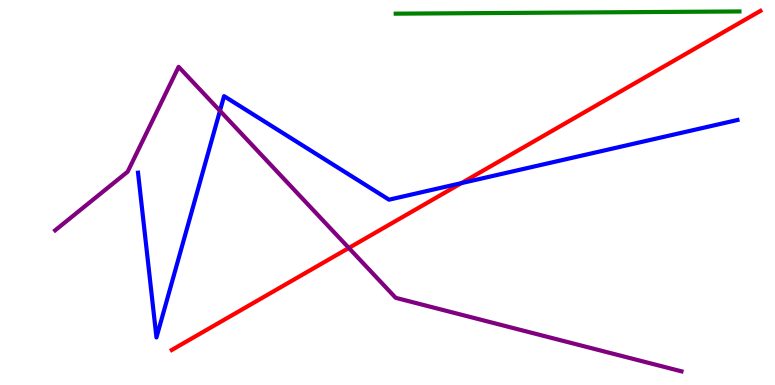[{'lines': ['blue', 'red'], 'intersections': [{'x': 5.95, 'y': 5.24}]}, {'lines': ['green', 'red'], 'intersections': []}, {'lines': ['purple', 'red'], 'intersections': [{'x': 4.5, 'y': 3.56}]}, {'lines': ['blue', 'green'], 'intersections': []}, {'lines': ['blue', 'purple'], 'intersections': [{'x': 2.84, 'y': 7.12}]}, {'lines': ['green', 'purple'], 'intersections': []}]